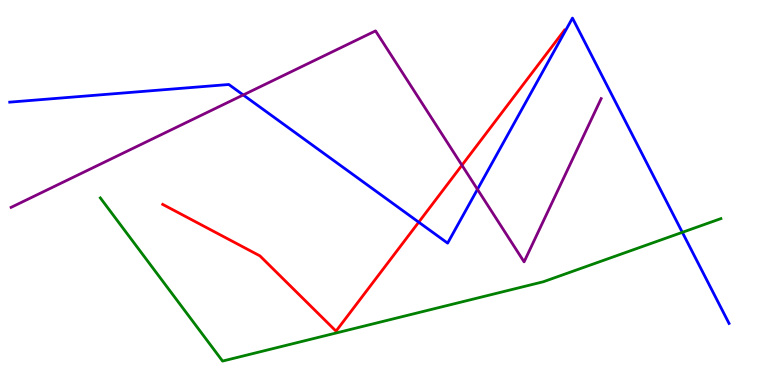[{'lines': ['blue', 'red'], 'intersections': [{'x': 5.4, 'y': 4.23}]}, {'lines': ['green', 'red'], 'intersections': []}, {'lines': ['purple', 'red'], 'intersections': [{'x': 5.96, 'y': 5.71}]}, {'lines': ['blue', 'green'], 'intersections': [{'x': 8.8, 'y': 3.97}]}, {'lines': ['blue', 'purple'], 'intersections': [{'x': 3.14, 'y': 7.53}, {'x': 6.16, 'y': 5.08}]}, {'lines': ['green', 'purple'], 'intersections': []}]